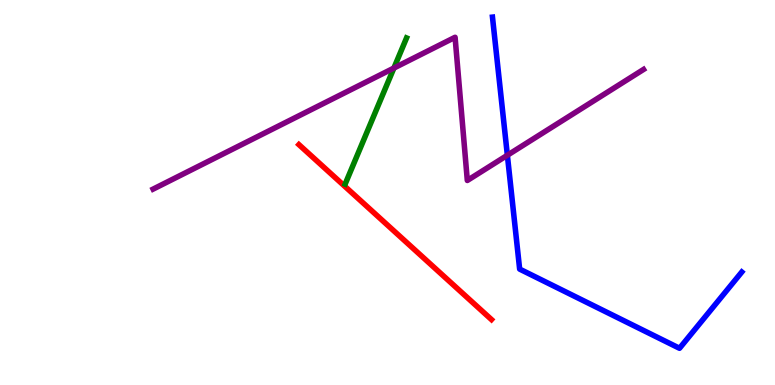[{'lines': ['blue', 'red'], 'intersections': []}, {'lines': ['green', 'red'], 'intersections': []}, {'lines': ['purple', 'red'], 'intersections': []}, {'lines': ['blue', 'green'], 'intersections': []}, {'lines': ['blue', 'purple'], 'intersections': [{'x': 6.55, 'y': 5.97}]}, {'lines': ['green', 'purple'], 'intersections': [{'x': 5.08, 'y': 8.23}]}]